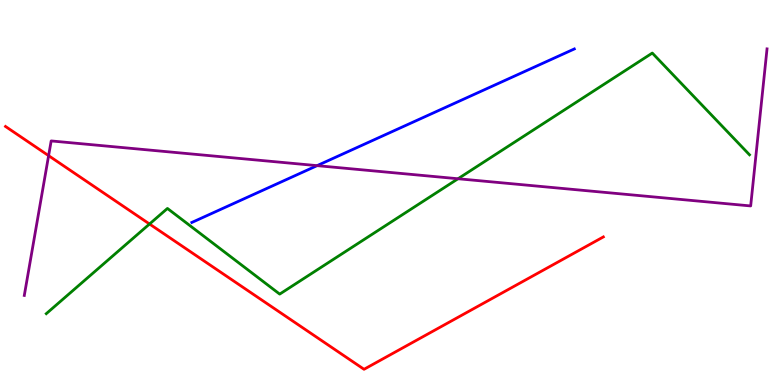[{'lines': ['blue', 'red'], 'intersections': []}, {'lines': ['green', 'red'], 'intersections': [{'x': 1.93, 'y': 4.18}]}, {'lines': ['purple', 'red'], 'intersections': [{'x': 0.627, 'y': 5.96}]}, {'lines': ['blue', 'green'], 'intersections': []}, {'lines': ['blue', 'purple'], 'intersections': [{'x': 4.09, 'y': 5.7}]}, {'lines': ['green', 'purple'], 'intersections': [{'x': 5.91, 'y': 5.36}]}]